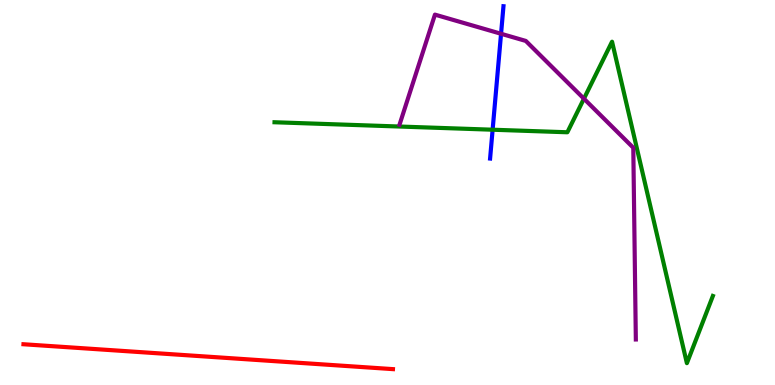[{'lines': ['blue', 'red'], 'intersections': []}, {'lines': ['green', 'red'], 'intersections': []}, {'lines': ['purple', 'red'], 'intersections': []}, {'lines': ['blue', 'green'], 'intersections': [{'x': 6.36, 'y': 6.63}]}, {'lines': ['blue', 'purple'], 'intersections': [{'x': 6.47, 'y': 9.12}]}, {'lines': ['green', 'purple'], 'intersections': [{'x': 7.53, 'y': 7.44}]}]